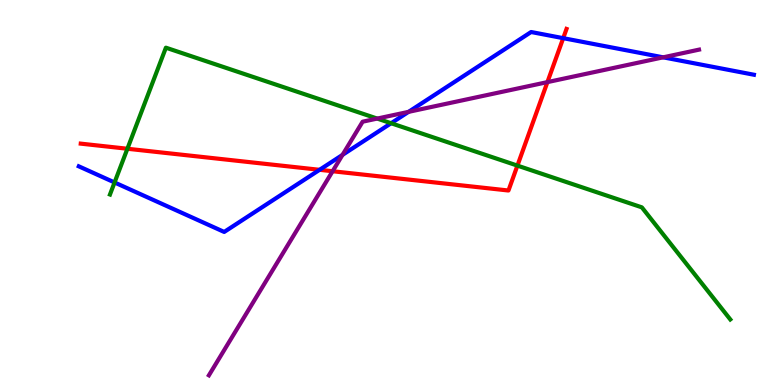[{'lines': ['blue', 'red'], 'intersections': [{'x': 4.12, 'y': 5.59}, {'x': 7.27, 'y': 9.01}]}, {'lines': ['green', 'red'], 'intersections': [{'x': 1.64, 'y': 6.14}, {'x': 6.68, 'y': 5.7}]}, {'lines': ['purple', 'red'], 'intersections': [{'x': 4.29, 'y': 5.55}, {'x': 7.06, 'y': 7.87}]}, {'lines': ['blue', 'green'], 'intersections': [{'x': 1.48, 'y': 5.26}, {'x': 5.05, 'y': 6.8}]}, {'lines': ['blue', 'purple'], 'intersections': [{'x': 4.42, 'y': 5.98}, {'x': 5.27, 'y': 7.09}, {'x': 8.56, 'y': 8.51}]}, {'lines': ['green', 'purple'], 'intersections': [{'x': 4.87, 'y': 6.92}]}]